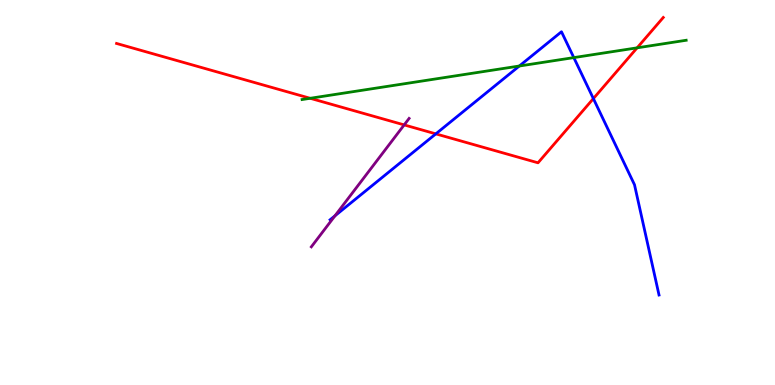[{'lines': ['blue', 'red'], 'intersections': [{'x': 5.62, 'y': 6.52}, {'x': 7.66, 'y': 7.44}]}, {'lines': ['green', 'red'], 'intersections': [{'x': 4.0, 'y': 7.45}, {'x': 8.22, 'y': 8.76}]}, {'lines': ['purple', 'red'], 'intersections': [{'x': 5.22, 'y': 6.76}]}, {'lines': ['blue', 'green'], 'intersections': [{'x': 6.7, 'y': 8.29}, {'x': 7.4, 'y': 8.5}]}, {'lines': ['blue', 'purple'], 'intersections': [{'x': 4.32, 'y': 4.39}]}, {'lines': ['green', 'purple'], 'intersections': []}]